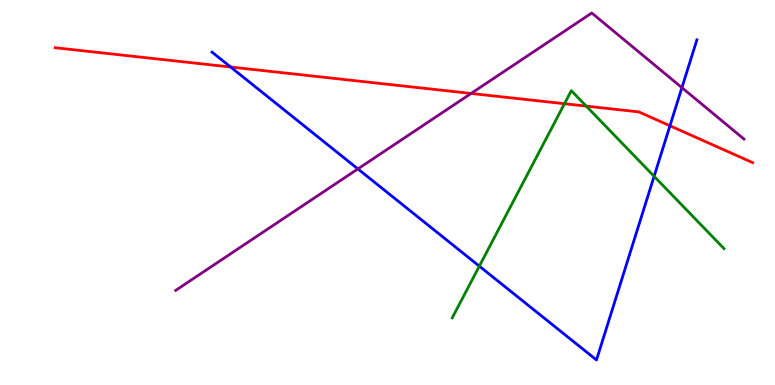[{'lines': ['blue', 'red'], 'intersections': [{'x': 2.98, 'y': 8.26}, {'x': 8.64, 'y': 6.73}]}, {'lines': ['green', 'red'], 'intersections': [{'x': 7.28, 'y': 7.31}, {'x': 7.56, 'y': 7.24}]}, {'lines': ['purple', 'red'], 'intersections': [{'x': 6.08, 'y': 7.57}]}, {'lines': ['blue', 'green'], 'intersections': [{'x': 6.18, 'y': 3.09}, {'x': 8.44, 'y': 5.42}]}, {'lines': ['blue', 'purple'], 'intersections': [{'x': 4.62, 'y': 5.61}, {'x': 8.8, 'y': 7.72}]}, {'lines': ['green', 'purple'], 'intersections': []}]